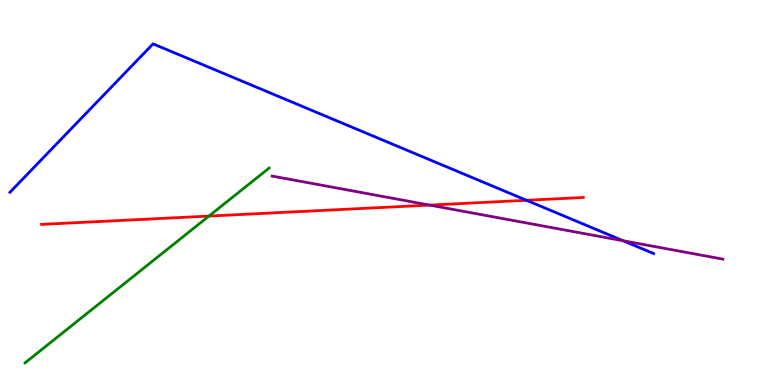[{'lines': ['blue', 'red'], 'intersections': [{'x': 6.79, 'y': 4.8}]}, {'lines': ['green', 'red'], 'intersections': [{'x': 2.7, 'y': 4.39}]}, {'lines': ['purple', 'red'], 'intersections': [{'x': 5.54, 'y': 4.67}]}, {'lines': ['blue', 'green'], 'intersections': []}, {'lines': ['blue', 'purple'], 'intersections': [{'x': 8.04, 'y': 3.75}]}, {'lines': ['green', 'purple'], 'intersections': []}]